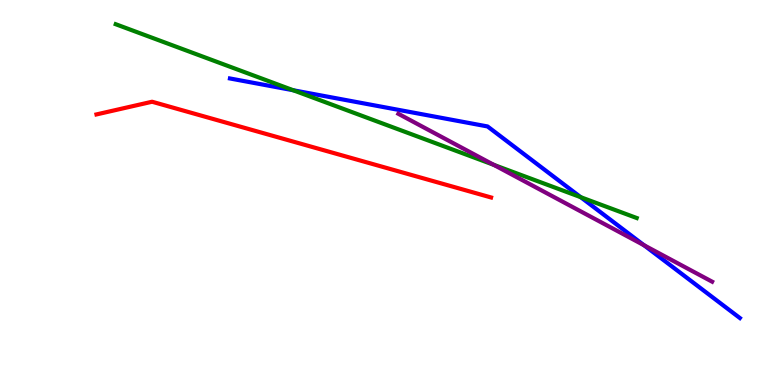[{'lines': ['blue', 'red'], 'intersections': []}, {'lines': ['green', 'red'], 'intersections': []}, {'lines': ['purple', 'red'], 'intersections': []}, {'lines': ['blue', 'green'], 'intersections': [{'x': 3.78, 'y': 7.66}, {'x': 7.49, 'y': 4.88}]}, {'lines': ['blue', 'purple'], 'intersections': [{'x': 8.31, 'y': 3.63}]}, {'lines': ['green', 'purple'], 'intersections': [{'x': 6.37, 'y': 5.72}]}]